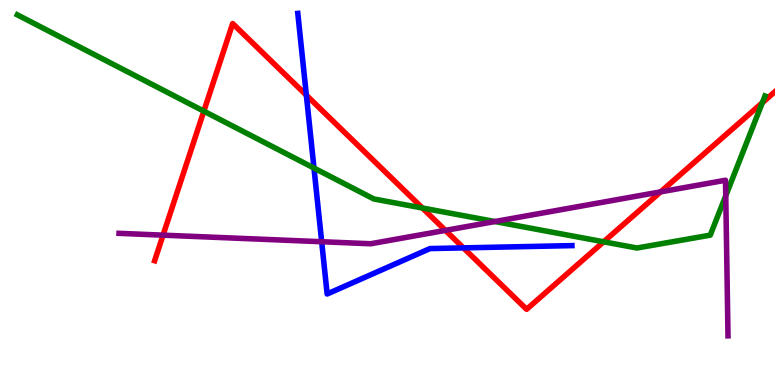[{'lines': ['blue', 'red'], 'intersections': [{'x': 3.95, 'y': 7.53}, {'x': 5.98, 'y': 3.56}]}, {'lines': ['green', 'red'], 'intersections': [{'x': 2.63, 'y': 7.11}, {'x': 5.45, 'y': 4.6}, {'x': 7.79, 'y': 3.72}, {'x': 9.84, 'y': 7.33}]}, {'lines': ['purple', 'red'], 'intersections': [{'x': 2.1, 'y': 3.89}, {'x': 5.75, 'y': 4.02}, {'x': 8.52, 'y': 5.02}]}, {'lines': ['blue', 'green'], 'intersections': [{'x': 4.05, 'y': 5.64}]}, {'lines': ['blue', 'purple'], 'intersections': [{'x': 4.15, 'y': 3.72}]}, {'lines': ['green', 'purple'], 'intersections': [{'x': 6.39, 'y': 4.25}, {'x': 9.36, 'y': 4.92}]}]